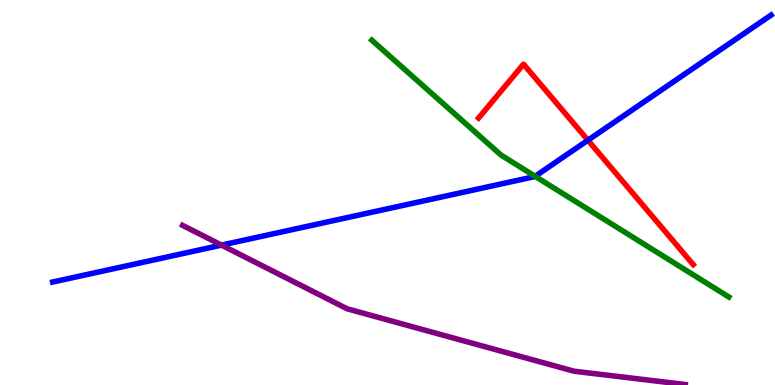[{'lines': ['blue', 'red'], 'intersections': [{'x': 7.59, 'y': 6.36}]}, {'lines': ['green', 'red'], 'intersections': []}, {'lines': ['purple', 'red'], 'intersections': []}, {'lines': ['blue', 'green'], 'intersections': [{'x': 6.9, 'y': 5.42}]}, {'lines': ['blue', 'purple'], 'intersections': [{'x': 2.86, 'y': 3.63}]}, {'lines': ['green', 'purple'], 'intersections': []}]